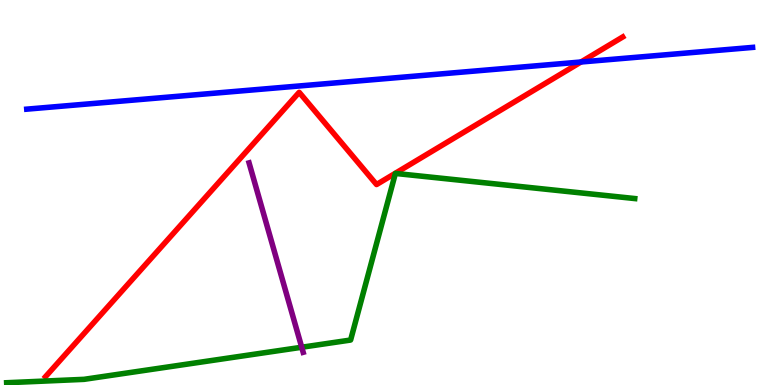[{'lines': ['blue', 'red'], 'intersections': [{'x': 7.5, 'y': 8.39}]}, {'lines': ['green', 'red'], 'intersections': []}, {'lines': ['purple', 'red'], 'intersections': []}, {'lines': ['blue', 'green'], 'intersections': []}, {'lines': ['blue', 'purple'], 'intersections': []}, {'lines': ['green', 'purple'], 'intersections': [{'x': 3.89, 'y': 0.981}]}]